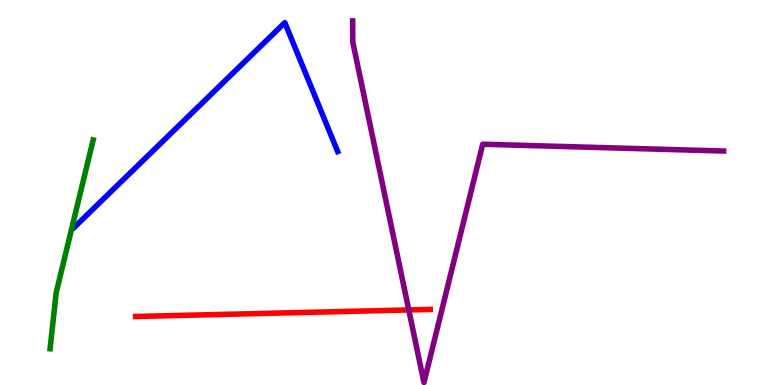[{'lines': ['blue', 'red'], 'intersections': []}, {'lines': ['green', 'red'], 'intersections': []}, {'lines': ['purple', 'red'], 'intersections': [{'x': 5.27, 'y': 1.95}]}, {'lines': ['blue', 'green'], 'intersections': []}, {'lines': ['blue', 'purple'], 'intersections': []}, {'lines': ['green', 'purple'], 'intersections': []}]